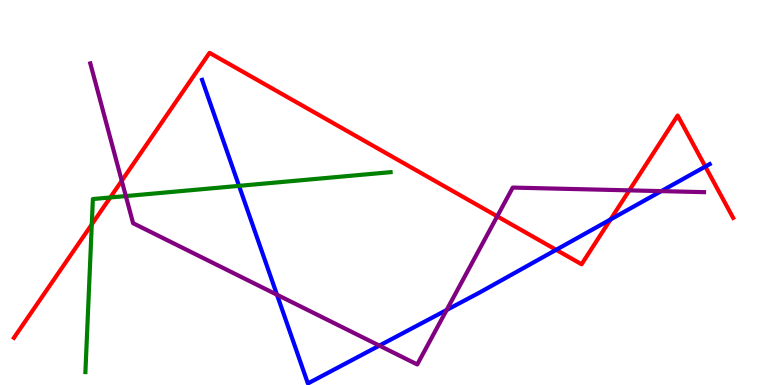[{'lines': ['blue', 'red'], 'intersections': [{'x': 7.18, 'y': 3.51}, {'x': 7.88, 'y': 4.3}, {'x': 9.1, 'y': 5.67}]}, {'lines': ['green', 'red'], 'intersections': [{'x': 1.18, 'y': 4.17}, {'x': 1.42, 'y': 4.87}]}, {'lines': ['purple', 'red'], 'intersections': [{'x': 1.57, 'y': 5.3}, {'x': 6.42, 'y': 4.38}, {'x': 8.12, 'y': 5.06}]}, {'lines': ['blue', 'green'], 'intersections': [{'x': 3.08, 'y': 5.17}]}, {'lines': ['blue', 'purple'], 'intersections': [{'x': 3.57, 'y': 2.34}, {'x': 4.89, 'y': 1.02}, {'x': 5.76, 'y': 1.95}, {'x': 8.53, 'y': 5.04}]}, {'lines': ['green', 'purple'], 'intersections': [{'x': 1.62, 'y': 4.91}]}]